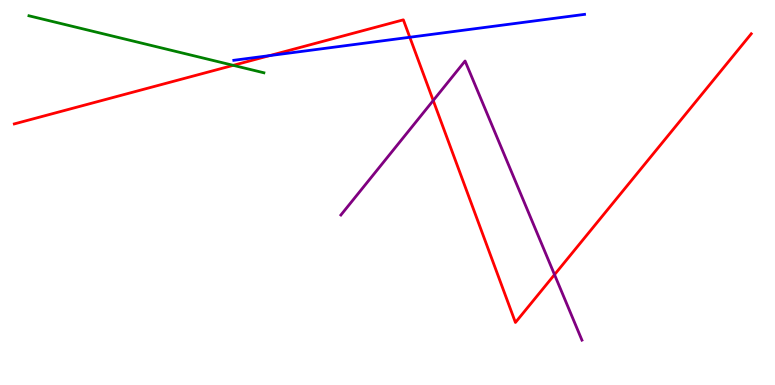[{'lines': ['blue', 'red'], 'intersections': [{'x': 3.48, 'y': 8.56}, {'x': 5.29, 'y': 9.03}]}, {'lines': ['green', 'red'], 'intersections': [{'x': 3.01, 'y': 8.3}]}, {'lines': ['purple', 'red'], 'intersections': [{'x': 5.59, 'y': 7.39}, {'x': 7.16, 'y': 2.87}]}, {'lines': ['blue', 'green'], 'intersections': []}, {'lines': ['blue', 'purple'], 'intersections': []}, {'lines': ['green', 'purple'], 'intersections': []}]